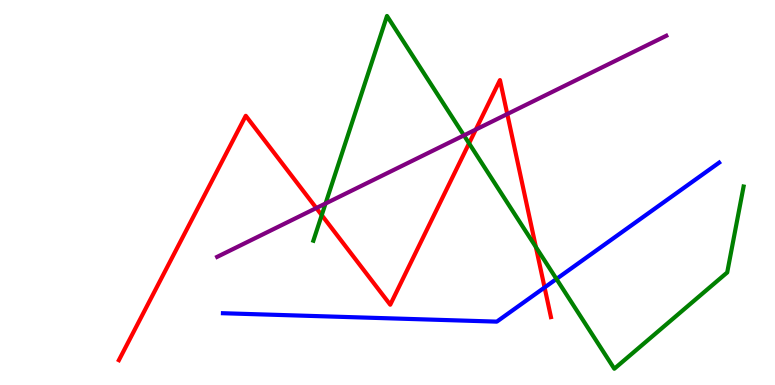[{'lines': ['blue', 'red'], 'intersections': [{'x': 7.03, 'y': 2.53}]}, {'lines': ['green', 'red'], 'intersections': [{'x': 4.15, 'y': 4.41}, {'x': 6.05, 'y': 6.28}, {'x': 6.91, 'y': 3.58}]}, {'lines': ['purple', 'red'], 'intersections': [{'x': 4.08, 'y': 4.6}, {'x': 6.14, 'y': 6.64}, {'x': 6.55, 'y': 7.04}]}, {'lines': ['blue', 'green'], 'intersections': [{'x': 7.18, 'y': 2.75}]}, {'lines': ['blue', 'purple'], 'intersections': []}, {'lines': ['green', 'purple'], 'intersections': [{'x': 4.2, 'y': 4.71}, {'x': 5.99, 'y': 6.48}]}]